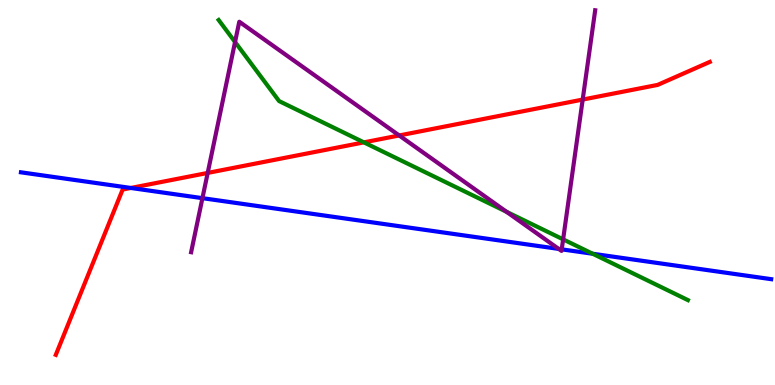[{'lines': ['blue', 'red'], 'intersections': [{'x': 1.69, 'y': 5.12}]}, {'lines': ['green', 'red'], 'intersections': [{'x': 4.7, 'y': 6.3}]}, {'lines': ['purple', 'red'], 'intersections': [{'x': 2.68, 'y': 5.51}, {'x': 5.15, 'y': 6.48}, {'x': 7.52, 'y': 7.41}]}, {'lines': ['blue', 'green'], 'intersections': [{'x': 7.65, 'y': 3.41}]}, {'lines': ['blue', 'purple'], 'intersections': [{'x': 2.61, 'y': 4.85}, {'x': 7.21, 'y': 3.53}, {'x': 7.25, 'y': 3.52}]}, {'lines': ['green', 'purple'], 'intersections': [{'x': 3.03, 'y': 8.91}, {'x': 6.54, 'y': 4.5}, {'x': 7.27, 'y': 3.78}]}]